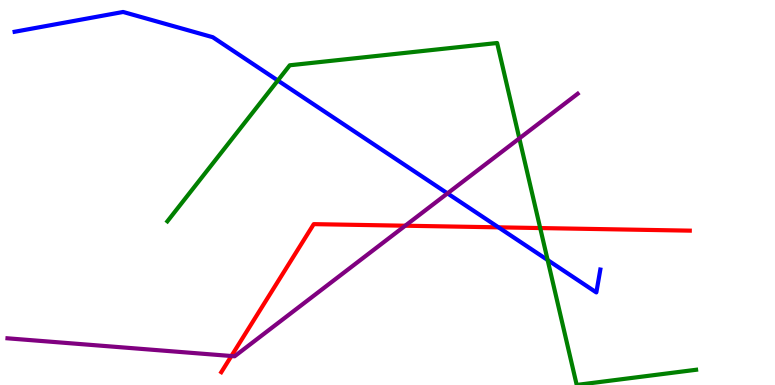[{'lines': ['blue', 'red'], 'intersections': [{'x': 6.43, 'y': 4.1}]}, {'lines': ['green', 'red'], 'intersections': [{'x': 6.97, 'y': 4.08}]}, {'lines': ['purple', 'red'], 'intersections': [{'x': 2.99, 'y': 0.753}, {'x': 5.23, 'y': 4.14}]}, {'lines': ['blue', 'green'], 'intersections': [{'x': 3.58, 'y': 7.91}, {'x': 7.07, 'y': 3.25}]}, {'lines': ['blue', 'purple'], 'intersections': [{'x': 5.77, 'y': 4.98}]}, {'lines': ['green', 'purple'], 'intersections': [{'x': 6.7, 'y': 6.4}]}]